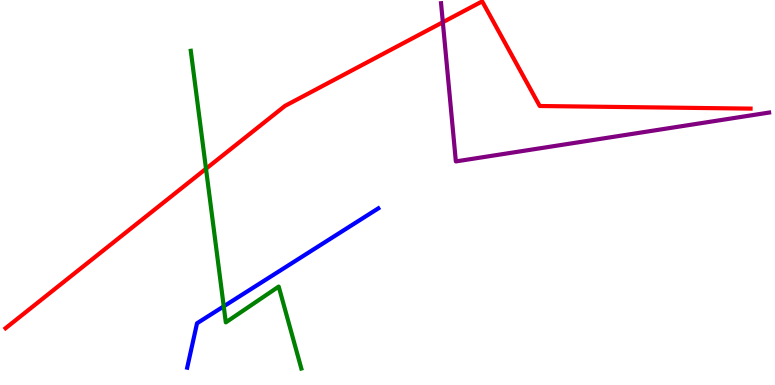[{'lines': ['blue', 'red'], 'intersections': []}, {'lines': ['green', 'red'], 'intersections': [{'x': 2.66, 'y': 5.62}]}, {'lines': ['purple', 'red'], 'intersections': [{'x': 5.71, 'y': 9.42}]}, {'lines': ['blue', 'green'], 'intersections': [{'x': 2.89, 'y': 2.04}]}, {'lines': ['blue', 'purple'], 'intersections': []}, {'lines': ['green', 'purple'], 'intersections': []}]